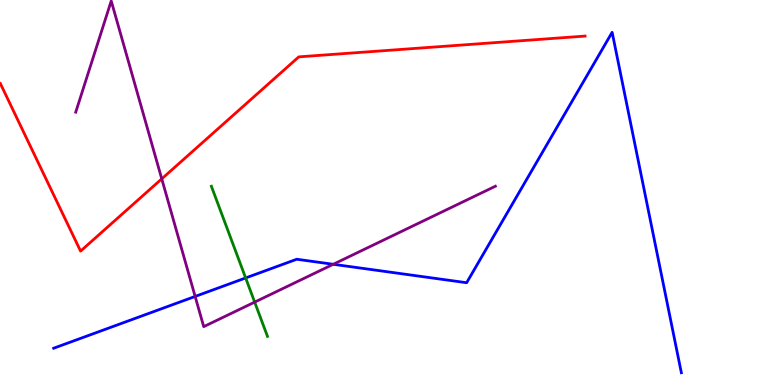[{'lines': ['blue', 'red'], 'intersections': []}, {'lines': ['green', 'red'], 'intersections': []}, {'lines': ['purple', 'red'], 'intersections': [{'x': 2.09, 'y': 5.35}]}, {'lines': ['blue', 'green'], 'intersections': [{'x': 3.17, 'y': 2.78}]}, {'lines': ['blue', 'purple'], 'intersections': [{'x': 2.52, 'y': 2.3}, {'x': 4.3, 'y': 3.14}]}, {'lines': ['green', 'purple'], 'intersections': [{'x': 3.29, 'y': 2.15}]}]